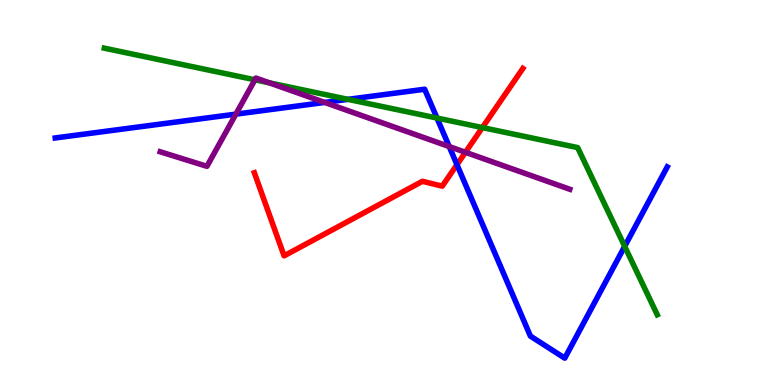[{'lines': ['blue', 'red'], 'intersections': [{'x': 5.9, 'y': 5.72}]}, {'lines': ['green', 'red'], 'intersections': [{'x': 6.22, 'y': 6.69}]}, {'lines': ['purple', 'red'], 'intersections': [{'x': 6.01, 'y': 6.04}]}, {'lines': ['blue', 'green'], 'intersections': [{'x': 4.49, 'y': 7.42}, {'x': 5.64, 'y': 6.93}, {'x': 8.06, 'y': 3.6}]}, {'lines': ['blue', 'purple'], 'intersections': [{'x': 3.04, 'y': 7.04}, {'x': 4.19, 'y': 7.34}, {'x': 5.8, 'y': 6.19}]}, {'lines': ['green', 'purple'], 'intersections': [{'x': 3.29, 'y': 7.93}, {'x': 3.48, 'y': 7.85}]}]